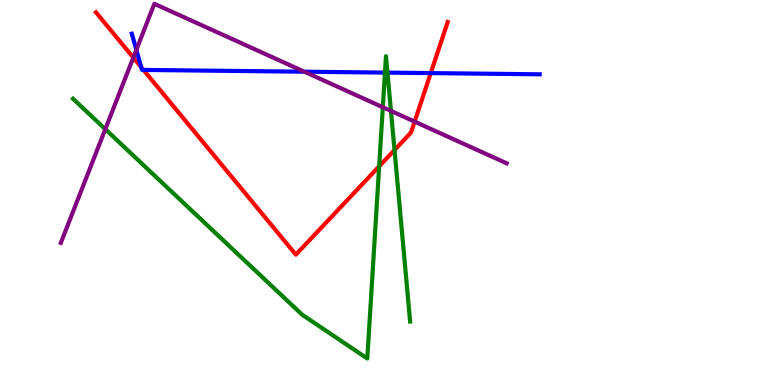[{'lines': ['blue', 'red'], 'intersections': [{'x': 1.82, 'y': 8.25}, {'x': 1.85, 'y': 8.18}, {'x': 5.56, 'y': 8.1}]}, {'lines': ['green', 'red'], 'intersections': [{'x': 4.89, 'y': 5.68}, {'x': 5.09, 'y': 6.1}]}, {'lines': ['purple', 'red'], 'intersections': [{'x': 1.72, 'y': 8.5}, {'x': 5.35, 'y': 6.84}]}, {'lines': ['blue', 'green'], 'intersections': [{'x': 4.97, 'y': 8.11}, {'x': 5.0, 'y': 8.11}]}, {'lines': ['blue', 'purple'], 'intersections': [{'x': 1.76, 'y': 8.71}, {'x': 3.93, 'y': 8.14}]}, {'lines': ['green', 'purple'], 'intersections': [{'x': 1.36, 'y': 6.64}, {'x': 4.94, 'y': 7.21}, {'x': 5.04, 'y': 7.12}]}]